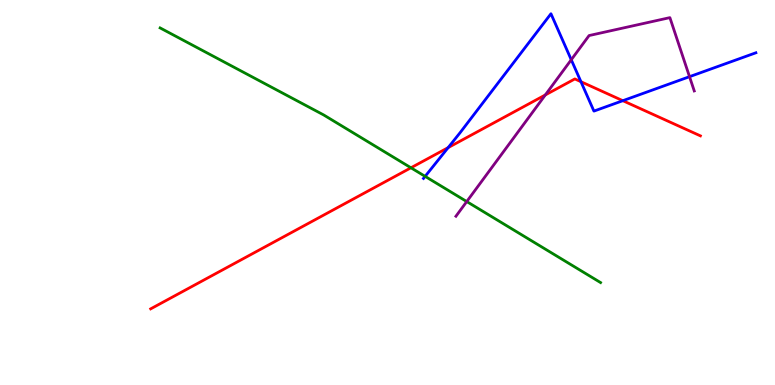[{'lines': ['blue', 'red'], 'intersections': [{'x': 5.78, 'y': 6.17}, {'x': 7.5, 'y': 7.88}, {'x': 8.04, 'y': 7.38}]}, {'lines': ['green', 'red'], 'intersections': [{'x': 5.3, 'y': 5.64}]}, {'lines': ['purple', 'red'], 'intersections': [{'x': 7.04, 'y': 7.53}]}, {'lines': ['blue', 'green'], 'intersections': [{'x': 5.49, 'y': 5.42}]}, {'lines': ['blue', 'purple'], 'intersections': [{'x': 7.37, 'y': 8.45}, {'x': 8.9, 'y': 8.01}]}, {'lines': ['green', 'purple'], 'intersections': [{'x': 6.02, 'y': 4.76}]}]